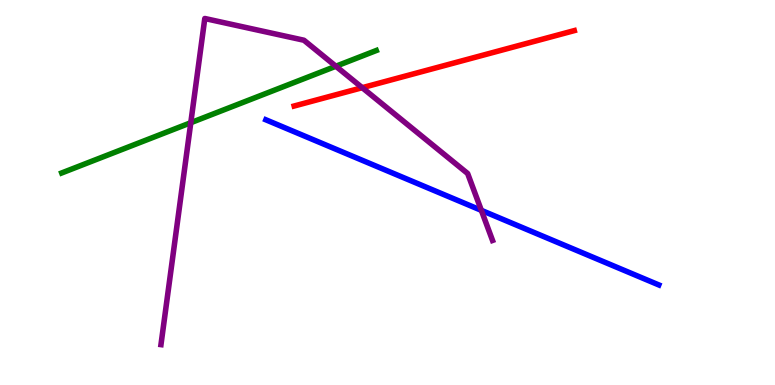[{'lines': ['blue', 'red'], 'intersections': []}, {'lines': ['green', 'red'], 'intersections': []}, {'lines': ['purple', 'red'], 'intersections': [{'x': 4.67, 'y': 7.72}]}, {'lines': ['blue', 'green'], 'intersections': []}, {'lines': ['blue', 'purple'], 'intersections': [{'x': 6.21, 'y': 4.54}]}, {'lines': ['green', 'purple'], 'intersections': [{'x': 2.46, 'y': 6.81}, {'x': 4.33, 'y': 8.28}]}]